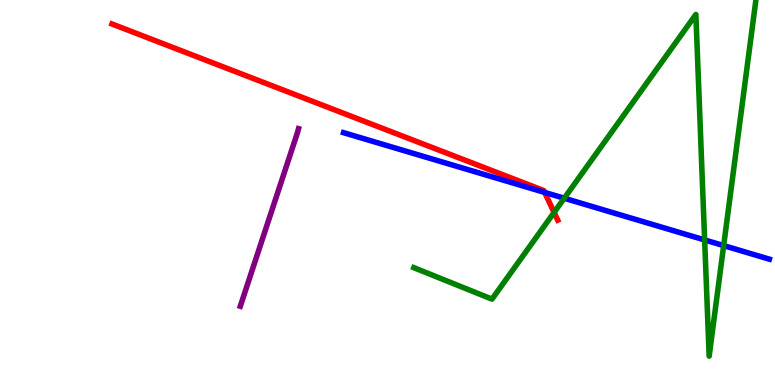[{'lines': ['blue', 'red'], 'intersections': [{'x': 7.03, 'y': 5.0}]}, {'lines': ['green', 'red'], 'intersections': [{'x': 7.15, 'y': 4.48}]}, {'lines': ['purple', 'red'], 'intersections': []}, {'lines': ['blue', 'green'], 'intersections': [{'x': 7.28, 'y': 4.85}, {'x': 9.09, 'y': 3.77}, {'x': 9.34, 'y': 3.62}]}, {'lines': ['blue', 'purple'], 'intersections': []}, {'lines': ['green', 'purple'], 'intersections': []}]